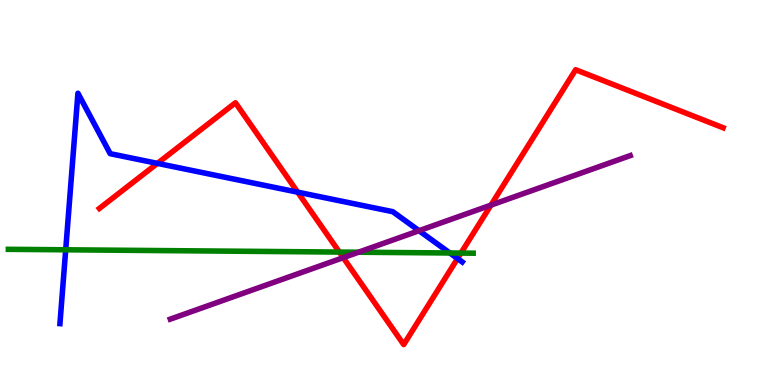[{'lines': ['blue', 'red'], 'intersections': [{'x': 2.03, 'y': 5.76}, {'x': 3.84, 'y': 5.01}, {'x': 5.9, 'y': 3.28}]}, {'lines': ['green', 'red'], 'intersections': [{'x': 4.38, 'y': 3.45}, {'x': 5.95, 'y': 3.43}]}, {'lines': ['purple', 'red'], 'intersections': [{'x': 4.43, 'y': 3.31}, {'x': 6.33, 'y': 4.67}]}, {'lines': ['blue', 'green'], 'intersections': [{'x': 0.848, 'y': 3.51}, {'x': 5.8, 'y': 3.43}]}, {'lines': ['blue', 'purple'], 'intersections': [{'x': 5.41, 'y': 4.01}]}, {'lines': ['green', 'purple'], 'intersections': [{'x': 4.63, 'y': 3.45}]}]